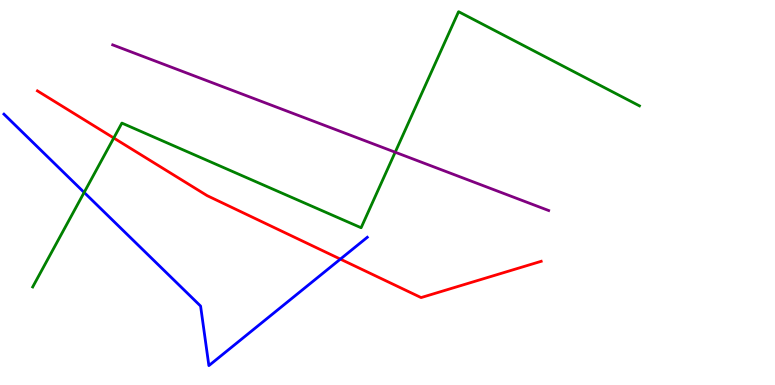[{'lines': ['blue', 'red'], 'intersections': [{'x': 4.39, 'y': 3.27}]}, {'lines': ['green', 'red'], 'intersections': [{'x': 1.47, 'y': 6.42}]}, {'lines': ['purple', 'red'], 'intersections': []}, {'lines': ['blue', 'green'], 'intersections': [{'x': 1.09, 'y': 5.0}]}, {'lines': ['blue', 'purple'], 'intersections': []}, {'lines': ['green', 'purple'], 'intersections': [{'x': 5.1, 'y': 6.05}]}]